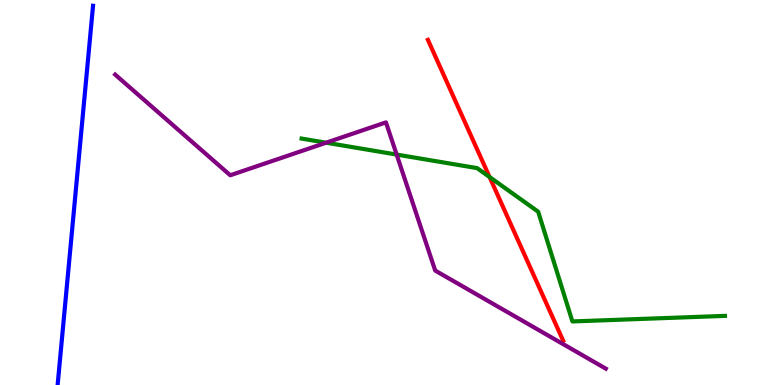[{'lines': ['blue', 'red'], 'intersections': []}, {'lines': ['green', 'red'], 'intersections': [{'x': 6.32, 'y': 5.4}]}, {'lines': ['purple', 'red'], 'intersections': []}, {'lines': ['blue', 'green'], 'intersections': []}, {'lines': ['blue', 'purple'], 'intersections': []}, {'lines': ['green', 'purple'], 'intersections': [{'x': 4.21, 'y': 6.29}, {'x': 5.12, 'y': 5.99}]}]